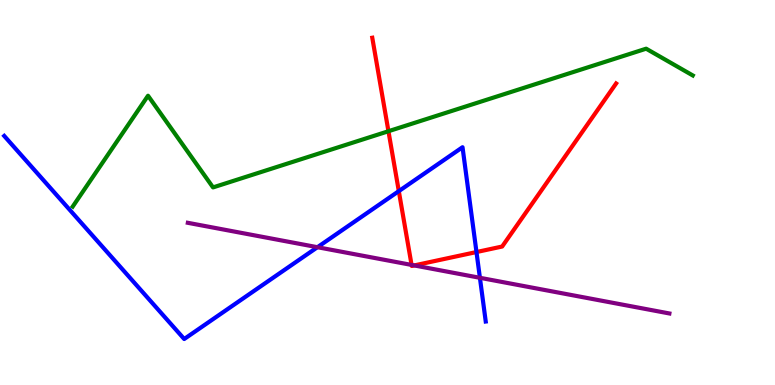[{'lines': ['blue', 'red'], 'intersections': [{'x': 5.15, 'y': 5.04}, {'x': 6.15, 'y': 3.45}]}, {'lines': ['green', 'red'], 'intersections': [{'x': 5.01, 'y': 6.59}]}, {'lines': ['purple', 'red'], 'intersections': [{'x': 5.31, 'y': 3.12}, {'x': 5.34, 'y': 3.11}]}, {'lines': ['blue', 'green'], 'intersections': []}, {'lines': ['blue', 'purple'], 'intersections': [{'x': 4.1, 'y': 3.58}, {'x': 6.19, 'y': 2.78}]}, {'lines': ['green', 'purple'], 'intersections': []}]